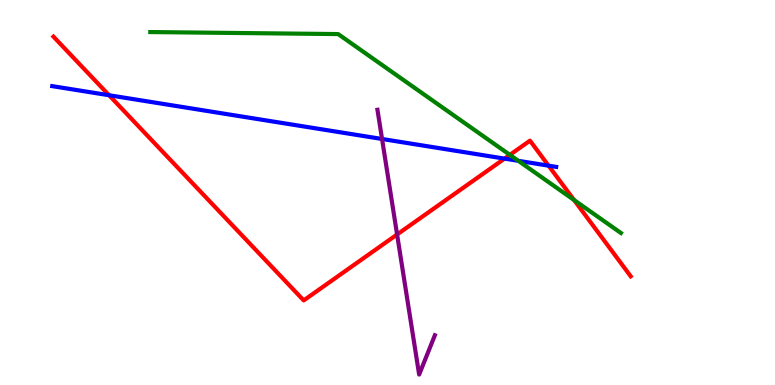[{'lines': ['blue', 'red'], 'intersections': [{'x': 1.41, 'y': 7.53}, {'x': 6.51, 'y': 5.88}, {'x': 7.08, 'y': 5.7}]}, {'lines': ['green', 'red'], 'intersections': [{'x': 6.58, 'y': 5.98}, {'x': 7.41, 'y': 4.8}]}, {'lines': ['purple', 'red'], 'intersections': [{'x': 5.12, 'y': 3.91}]}, {'lines': ['blue', 'green'], 'intersections': [{'x': 6.69, 'y': 5.82}]}, {'lines': ['blue', 'purple'], 'intersections': [{'x': 4.93, 'y': 6.39}]}, {'lines': ['green', 'purple'], 'intersections': []}]